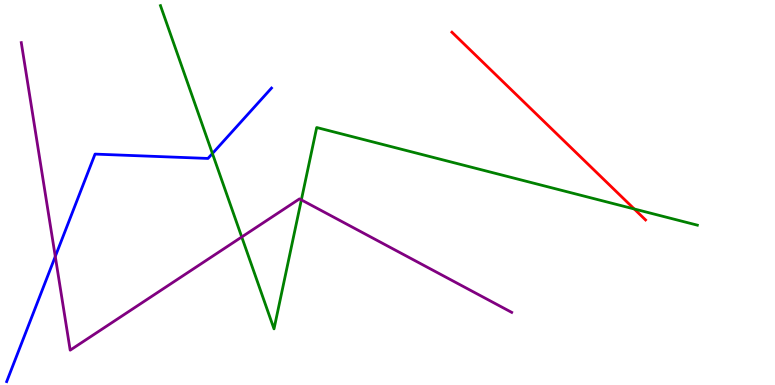[{'lines': ['blue', 'red'], 'intersections': []}, {'lines': ['green', 'red'], 'intersections': [{'x': 8.18, 'y': 4.57}]}, {'lines': ['purple', 'red'], 'intersections': []}, {'lines': ['blue', 'green'], 'intersections': [{'x': 2.74, 'y': 6.01}]}, {'lines': ['blue', 'purple'], 'intersections': [{'x': 0.713, 'y': 3.34}]}, {'lines': ['green', 'purple'], 'intersections': [{'x': 3.12, 'y': 3.84}, {'x': 3.89, 'y': 4.81}]}]